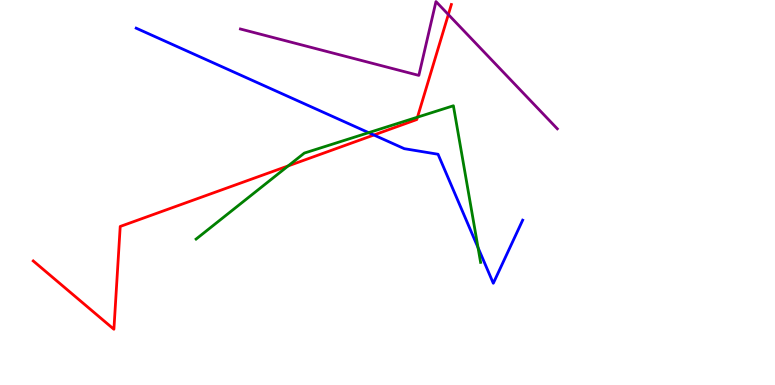[{'lines': ['blue', 'red'], 'intersections': [{'x': 4.82, 'y': 6.49}]}, {'lines': ['green', 'red'], 'intersections': [{'x': 3.72, 'y': 5.69}, {'x': 5.39, 'y': 6.96}]}, {'lines': ['purple', 'red'], 'intersections': [{'x': 5.79, 'y': 9.62}]}, {'lines': ['blue', 'green'], 'intersections': [{'x': 4.76, 'y': 6.55}, {'x': 6.17, 'y': 3.57}]}, {'lines': ['blue', 'purple'], 'intersections': []}, {'lines': ['green', 'purple'], 'intersections': []}]